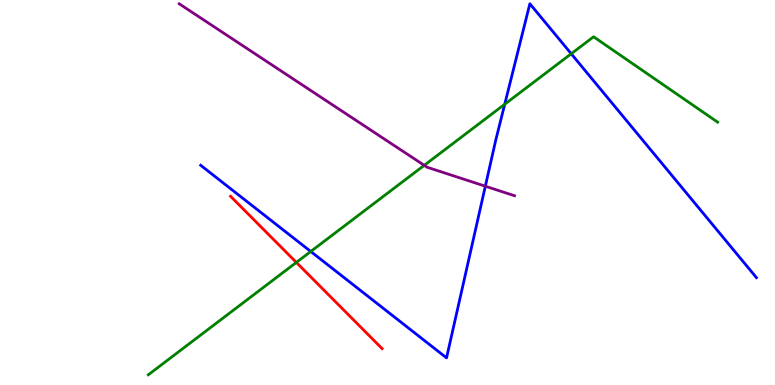[{'lines': ['blue', 'red'], 'intersections': []}, {'lines': ['green', 'red'], 'intersections': [{'x': 3.82, 'y': 3.18}]}, {'lines': ['purple', 'red'], 'intersections': []}, {'lines': ['blue', 'green'], 'intersections': [{'x': 4.01, 'y': 3.47}, {'x': 6.51, 'y': 7.29}, {'x': 7.37, 'y': 8.6}]}, {'lines': ['blue', 'purple'], 'intersections': [{'x': 6.26, 'y': 5.16}]}, {'lines': ['green', 'purple'], 'intersections': [{'x': 5.47, 'y': 5.71}]}]